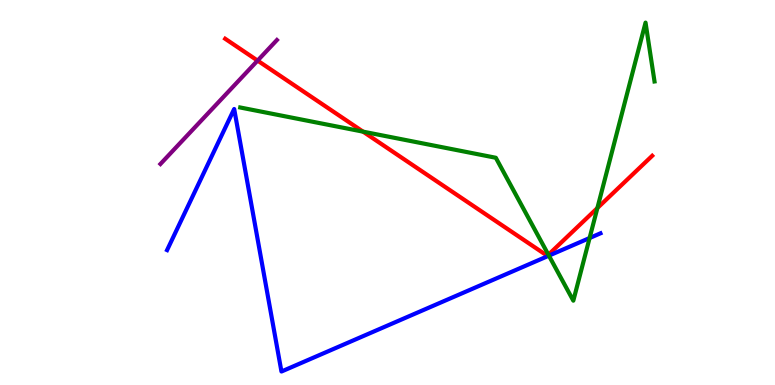[{'lines': ['blue', 'red'], 'intersections': []}, {'lines': ['green', 'red'], 'intersections': [{'x': 4.68, 'y': 6.58}, {'x': 7.08, 'y': 3.38}, {'x': 7.71, 'y': 4.6}]}, {'lines': ['purple', 'red'], 'intersections': [{'x': 3.32, 'y': 8.43}]}, {'lines': ['blue', 'green'], 'intersections': [{'x': 7.08, 'y': 3.36}, {'x': 7.61, 'y': 3.82}]}, {'lines': ['blue', 'purple'], 'intersections': []}, {'lines': ['green', 'purple'], 'intersections': []}]